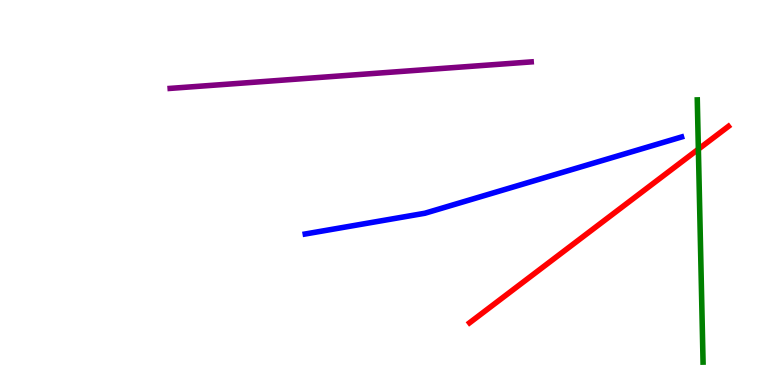[{'lines': ['blue', 'red'], 'intersections': []}, {'lines': ['green', 'red'], 'intersections': [{'x': 9.01, 'y': 6.13}]}, {'lines': ['purple', 'red'], 'intersections': []}, {'lines': ['blue', 'green'], 'intersections': []}, {'lines': ['blue', 'purple'], 'intersections': []}, {'lines': ['green', 'purple'], 'intersections': []}]